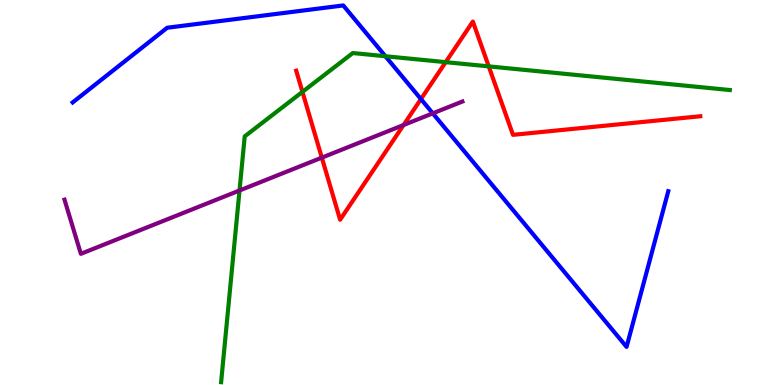[{'lines': ['blue', 'red'], 'intersections': [{'x': 5.43, 'y': 7.43}]}, {'lines': ['green', 'red'], 'intersections': [{'x': 3.9, 'y': 7.61}, {'x': 5.75, 'y': 8.39}, {'x': 6.31, 'y': 8.28}]}, {'lines': ['purple', 'red'], 'intersections': [{'x': 4.15, 'y': 5.91}, {'x': 5.21, 'y': 6.75}]}, {'lines': ['blue', 'green'], 'intersections': [{'x': 4.97, 'y': 8.54}]}, {'lines': ['blue', 'purple'], 'intersections': [{'x': 5.58, 'y': 7.06}]}, {'lines': ['green', 'purple'], 'intersections': [{'x': 3.09, 'y': 5.05}]}]